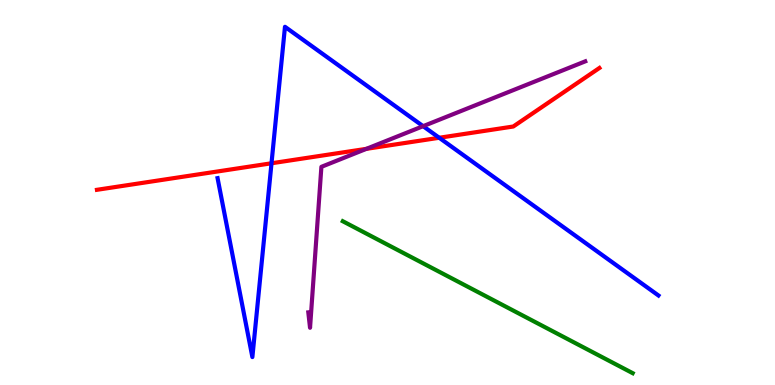[{'lines': ['blue', 'red'], 'intersections': [{'x': 3.5, 'y': 5.76}, {'x': 5.67, 'y': 6.42}]}, {'lines': ['green', 'red'], 'intersections': []}, {'lines': ['purple', 'red'], 'intersections': [{'x': 4.73, 'y': 6.13}]}, {'lines': ['blue', 'green'], 'intersections': []}, {'lines': ['blue', 'purple'], 'intersections': [{'x': 5.46, 'y': 6.72}]}, {'lines': ['green', 'purple'], 'intersections': []}]